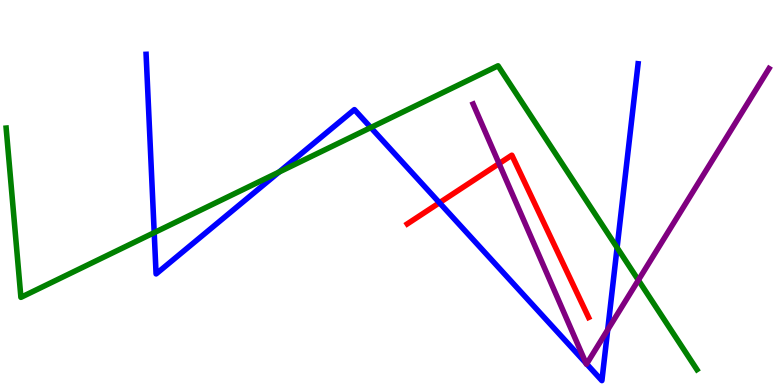[{'lines': ['blue', 'red'], 'intersections': [{'x': 5.67, 'y': 4.73}]}, {'lines': ['green', 'red'], 'intersections': []}, {'lines': ['purple', 'red'], 'intersections': [{'x': 6.44, 'y': 5.75}]}, {'lines': ['blue', 'green'], 'intersections': [{'x': 1.99, 'y': 3.96}, {'x': 3.6, 'y': 5.53}, {'x': 4.78, 'y': 6.69}, {'x': 7.96, 'y': 3.57}]}, {'lines': ['blue', 'purple'], 'intersections': [{'x': 7.56, 'y': 0.567}, {'x': 7.57, 'y': 0.548}, {'x': 7.84, 'y': 1.43}]}, {'lines': ['green', 'purple'], 'intersections': [{'x': 8.24, 'y': 2.72}]}]